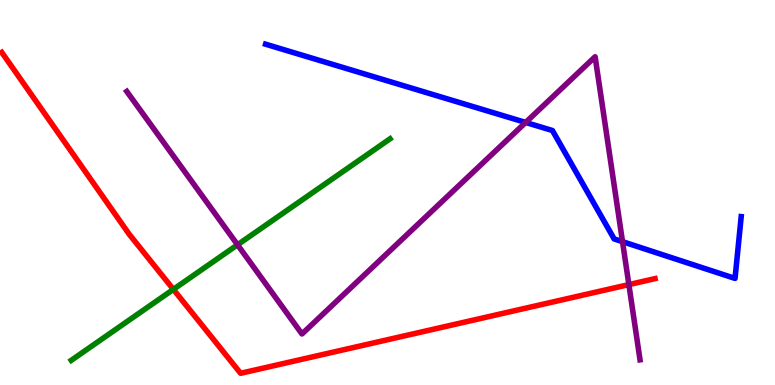[{'lines': ['blue', 'red'], 'intersections': []}, {'lines': ['green', 'red'], 'intersections': [{'x': 2.24, 'y': 2.48}]}, {'lines': ['purple', 'red'], 'intersections': [{'x': 8.11, 'y': 2.61}]}, {'lines': ['blue', 'green'], 'intersections': []}, {'lines': ['blue', 'purple'], 'intersections': [{'x': 6.78, 'y': 6.82}, {'x': 8.03, 'y': 3.72}]}, {'lines': ['green', 'purple'], 'intersections': [{'x': 3.07, 'y': 3.64}]}]